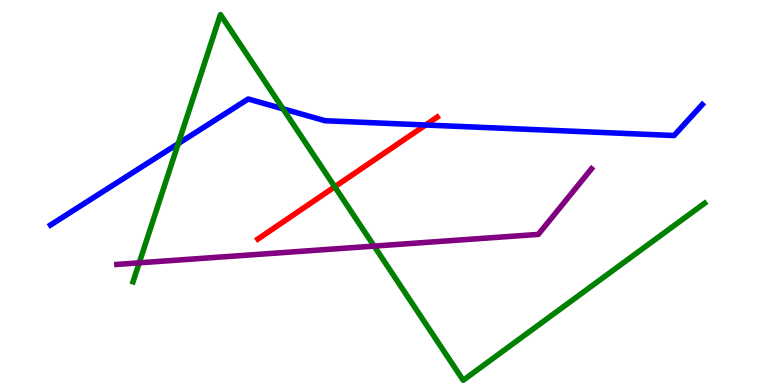[{'lines': ['blue', 'red'], 'intersections': [{'x': 5.49, 'y': 6.75}]}, {'lines': ['green', 'red'], 'intersections': [{'x': 4.32, 'y': 5.15}]}, {'lines': ['purple', 'red'], 'intersections': []}, {'lines': ['blue', 'green'], 'intersections': [{'x': 2.3, 'y': 6.27}, {'x': 3.65, 'y': 7.17}]}, {'lines': ['blue', 'purple'], 'intersections': []}, {'lines': ['green', 'purple'], 'intersections': [{'x': 1.8, 'y': 3.17}, {'x': 4.83, 'y': 3.61}]}]